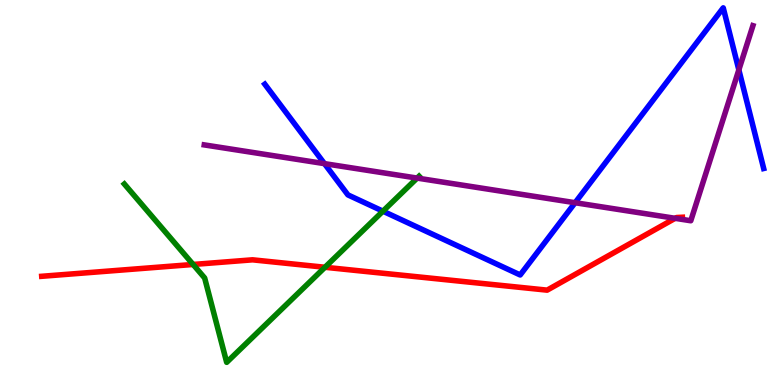[{'lines': ['blue', 'red'], 'intersections': []}, {'lines': ['green', 'red'], 'intersections': [{'x': 2.49, 'y': 3.13}, {'x': 4.19, 'y': 3.06}]}, {'lines': ['purple', 'red'], 'intersections': [{'x': 8.71, 'y': 4.33}]}, {'lines': ['blue', 'green'], 'intersections': [{'x': 4.94, 'y': 4.51}]}, {'lines': ['blue', 'purple'], 'intersections': [{'x': 4.19, 'y': 5.75}, {'x': 7.42, 'y': 4.73}, {'x': 9.53, 'y': 8.19}]}, {'lines': ['green', 'purple'], 'intersections': [{'x': 5.38, 'y': 5.37}]}]